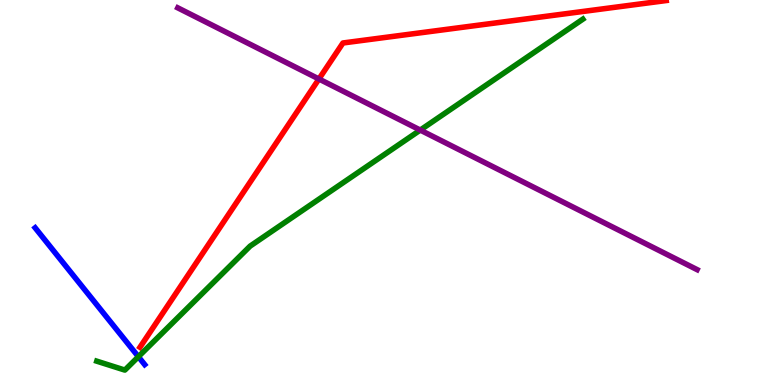[{'lines': ['blue', 'red'], 'intersections': []}, {'lines': ['green', 'red'], 'intersections': []}, {'lines': ['purple', 'red'], 'intersections': [{'x': 4.12, 'y': 7.95}]}, {'lines': ['blue', 'green'], 'intersections': [{'x': 1.79, 'y': 0.735}]}, {'lines': ['blue', 'purple'], 'intersections': []}, {'lines': ['green', 'purple'], 'intersections': [{'x': 5.42, 'y': 6.62}]}]